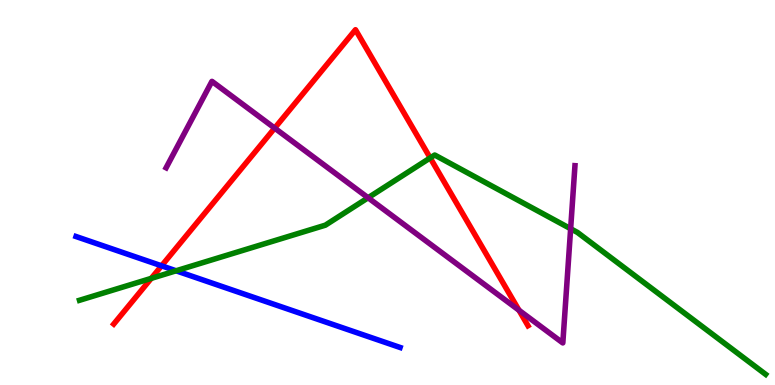[{'lines': ['blue', 'red'], 'intersections': [{'x': 2.08, 'y': 3.1}]}, {'lines': ['green', 'red'], 'intersections': [{'x': 1.95, 'y': 2.77}, {'x': 5.55, 'y': 5.9}]}, {'lines': ['purple', 'red'], 'intersections': [{'x': 3.54, 'y': 6.67}, {'x': 6.7, 'y': 1.94}]}, {'lines': ['blue', 'green'], 'intersections': [{'x': 2.27, 'y': 2.97}]}, {'lines': ['blue', 'purple'], 'intersections': []}, {'lines': ['green', 'purple'], 'intersections': [{'x': 4.75, 'y': 4.86}, {'x': 7.36, 'y': 4.06}]}]